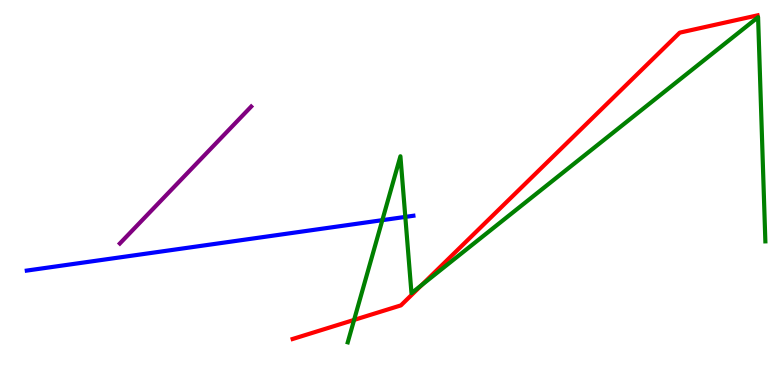[{'lines': ['blue', 'red'], 'intersections': []}, {'lines': ['green', 'red'], 'intersections': [{'x': 4.57, 'y': 1.69}, {'x': 5.44, 'y': 2.6}]}, {'lines': ['purple', 'red'], 'intersections': []}, {'lines': ['blue', 'green'], 'intersections': [{'x': 4.93, 'y': 4.28}, {'x': 5.23, 'y': 4.37}]}, {'lines': ['blue', 'purple'], 'intersections': []}, {'lines': ['green', 'purple'], 'intersections': []}]